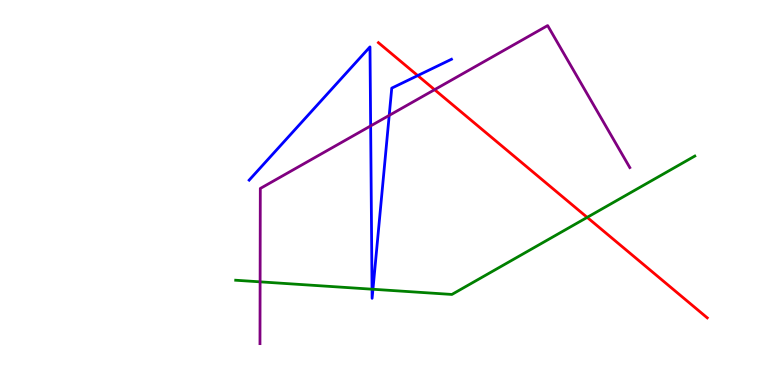[{'lines': ['blue', 'red'], 'intersections': [{'x': 5.39, 'y': 8.04}]}, {'lines': ['green', 'red'], 'intersections': [{'x': 7.58, 'y': 4.35}]}, {'lines': ['purple', 'red'], 'intersections': [{'x': 5.61, 'y': 7.67}]}, {'lines': ['blue', 'green'], 'intersections': [{'x': 4.8, 'y': 2.49}, {'x': 4.81, 'y': 2.49}]}, {'lines': ['blue', 'purple'], 'intersections': [{'x': 4.78, 'y': 6.73}, {'x': 5.02, 'y': 7.0}]}, {'lines': ['green', 'purple'], 'intersections': [{'x': 3.36, 'y': 2.68}]}]